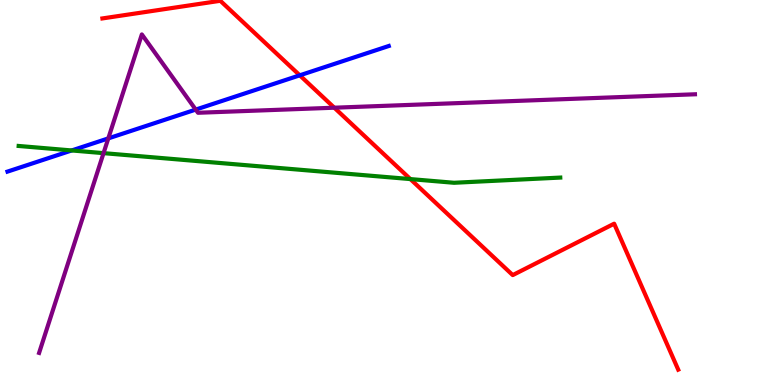[{'lines': ['blue', 'red'], 'intersections': [{'x': 3.87, 'y': 8.04}]}, {'lines': ['green', 'red'], 'intersections': [{'x': 5.3, 'y': 5.35}]}, {'lines': ['purple', 'red'], 'intersections': [{'x': 4.31, 'y': 7.2}]}, {'lines': ['blue', 'green'], 'intersections': [{'x': 0.925, 'y': 6.09}]}, {'lines': ['blue', 'purple'], 'intersections': [{'x': 1.4, 'y': 6.41}, {'x': 2.53, 'y': 7.15}]}, {'lines': ['green', 'purple'], 'intersections': [{'x': 1.34, 'y': 6.02}]}]